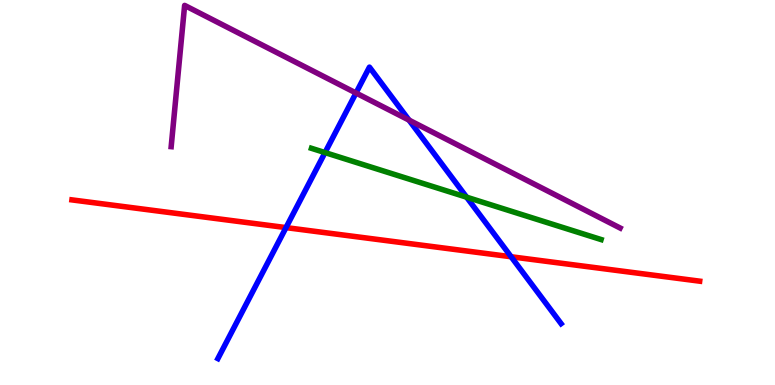[{'lines': ['blue', 'red'], 'intersections': [{'x': 3.69, 'y': 4.09}, {'x': 6.6, 'y': 3.33}]}, {'lines': ['green', 'red'], 'intersections': []}, {'lines': ['purple', 'red'], 'intersections': []}, {'lines': ['blue', 'green'], 'intersections': [{'x': 4.19, 'y': 6.04}, {'x': 6.02, 'y': 4.88}]}, {'lines': ['blue', 'purple'], 'intersections': [{'x': 4.59, 'y': 7.58}, {'x': 5.28, 'y': 6.88}]}, {'lines': ['green', 'purple'], 'intersections': []}]